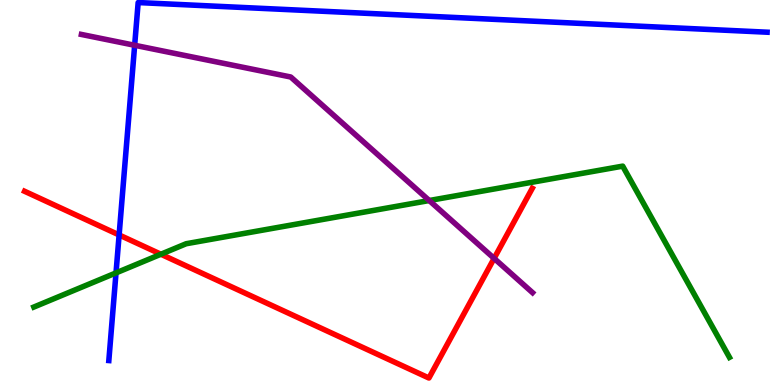[{'lines': ['blue', 'red'], 'intersections': [{'x': 1.54, 'y': 3.9}]}, {'lines': ['green', 'red'], 'intersections': [{'x': 2.08, 'y': 3.4}]}, {'lines': ['purple', 'red'], 'intersections': [{'x': 6.38, 'y': 3.29}]}, {'lines': ['blue', 'green'], 'intersections': [{'x': 1.5, 'y': 2.91}]}, {'lines': ['blue', 'purple'], 'intersections': [{'x': 1.74, 'y': 8.82}]}, {'lines': ['green', 'purple'], 'intersections': [{'x': 5.54, 'y': 4.79}]}]